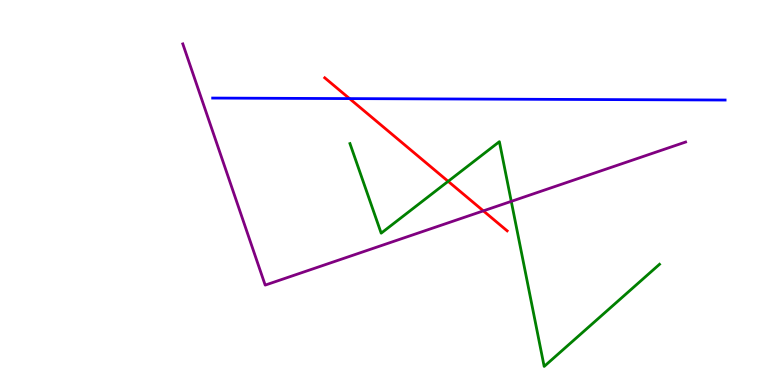[{'lines': ['blue', 'red'], 'intersections': [{'x': 4.51, 'y': 7.44}]}, {'lines': ['green', 'red'], 'intersections': [{'x': 5.78, 'y': 5.29}]}, {'lines': ['purple', 'red'], 'intersections': [{'x': 6.24, 'y': 4.52}]}, {'lines': ['blue', 'green'], 'intersections': []}, {'lines': ['blue', 'purple'], 'intersections': []}, {'lines': ['green', 'purple'], 'intersections': [{'x': 6.6, 'y': 4.77}]}]